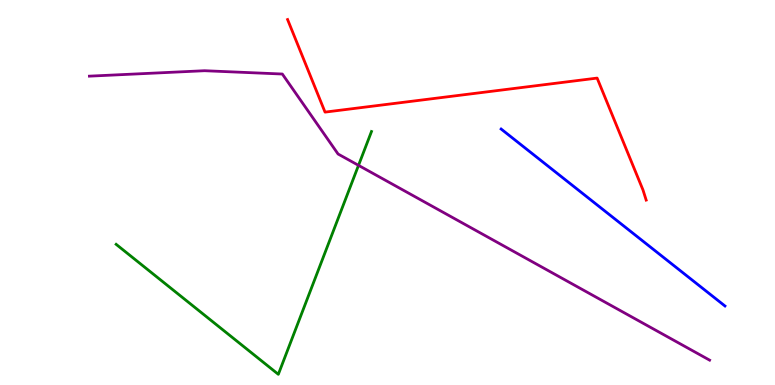[{'lines': ['blue', 'red'], 'intersections': []}, {'lines': ['green', 'red'], 'intersections': []}, {'lines': ['purple', 'red'], 'intersections': []}, {'lines': ['blue', 'green'], 'intersections': []}, {'lines': ['blue', 'purple'], 'intersections': []}, {'lines': ['green', 'purple'], 'intersections': [{'x': 4.63, 'y': 5.71}]}]